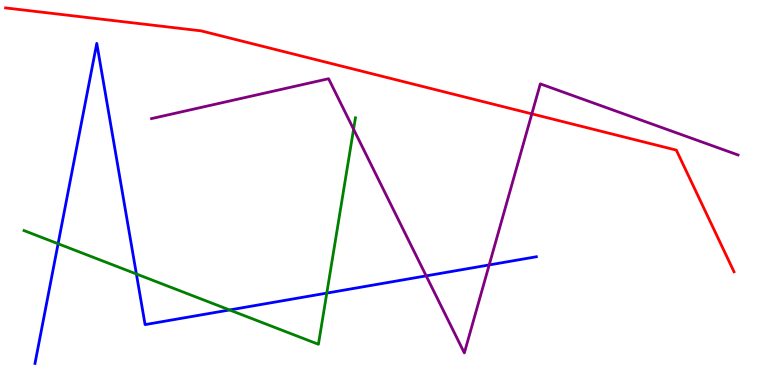[{'lines': ['blue', 'red'], 'intersections': []}, {'lines': ['green', 'red'], 'intersections': []}, {'lines': ['purple', 'red'], 'intersections': [{'x': 6.86, 'y': 7.04}]}, {'lines': ['blue', 'green'], 'intersections': [{'x': 0.75, 'y': 3.67}, {'x': 1.76, 'y': 2.88}, {'x': 2.96, 'y': 1.95}, {'x': 4.22, 'y': 2.39}]}, {'lines': ['blue', 'purple'], 'intersections': [{'x': 5.5, 'y': 2.83}, {'x': 6.31, 'y': 3.12}]}, {'lines': ['green', 'purple'], 'intersections': [{'x': 4.56, 'y': 6.64}]}]